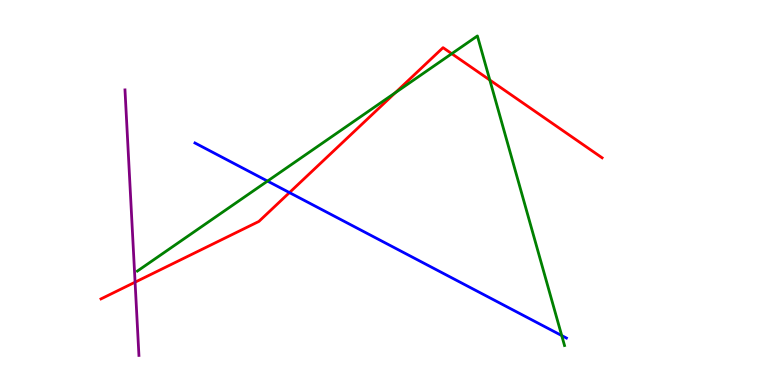[{'lines': ['blue', 'red'], 'intersections': [{'x': 3.73, 'y': 5.0}]}, {'lines': ['green', 'red'], 'intersections': [{'x': 5.1, 'y': 7.59}, {'x': 5.83, 'y': 8.61}, {'x': 6.32, 'y': 7.92}]}, {'lines': ['purple', 'red'], 'intersections': [{'x': 1.74, 'y': 2.67}]}, {'lines': ['blue', 'green'], 'intersections': [{'x': 3.45, 'y': 5.3}, {'x': 7.25, 'y': 1.28}]}, {'lines': ['blue', 'purple'], 'intersections': []}, {'lines': ['green', 'purple'], 'intersections': []}]